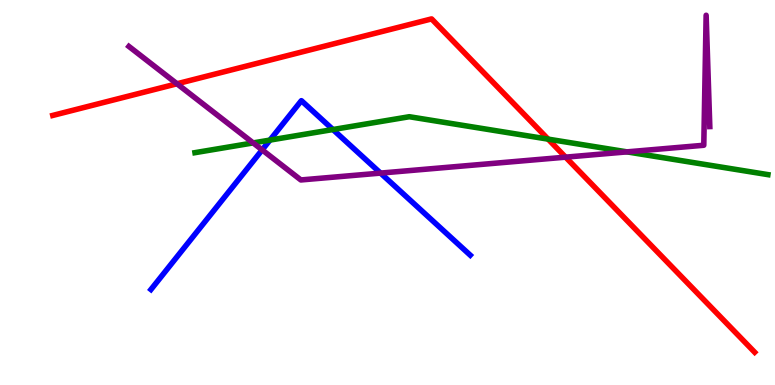[{'lines': ['blue', 'red'], 'intersections': []}, {'lines': ['green', 'red'], 'intersections': [{'x': 7.07, 'y': 6.39}]}, {'lines': ['purple', 'red'], 'intersections': [{'x': 2.28, 'y': 7.82}, {'x': 7.3, 'y': 5.92}]}, {'lines': ['blue', 'green'], 'intersections': [{'x': 3.48, 'y': 6.36}, {'x': 4.3, 'y': 6.64}]}, {'lines': ['blue', 'purple'], 'intersections': [{'x': 3.38, 'y': 6.11}, {'x': 4.91, 'y': 5.5}]}, {'lines': ['green', 'purple'], 'intersections': [{'x': 3.27, 'y': 6.29}, {'x': 8.09, 'y': 6.06}]}]